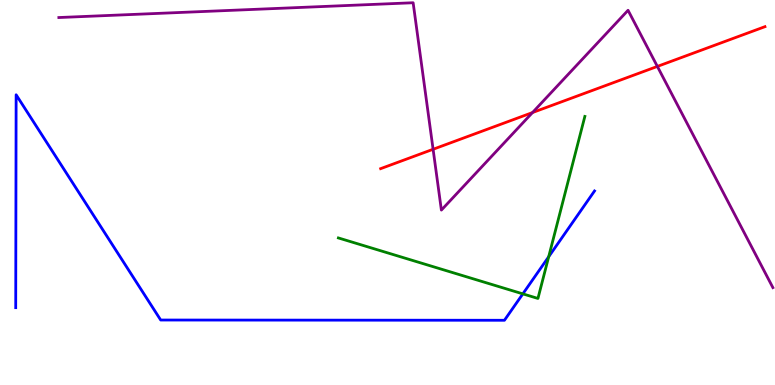[{'lines': ['blue', 'red'], 'intersections': []}, {'lines': ['green', 'red'], 'intersections': []}, {'lines': ['purple', 'red'], 'intersections': [{'x': 5.59, 'y': 6.12}, {'x': 6.87, 'y': 7.08}, {'x': 8.48, 'y': 8.27}]}, {'lines': ['blue', 'green'], 'intersections': [{'x': 6.75, 'y': 2.37}, {'x': 7.08, 'y': 3.33}]}, {'lines': ['blue', 'purple'], 'intersections': []}, {'lines': ['green', 'purple'], 'intersections': []}]